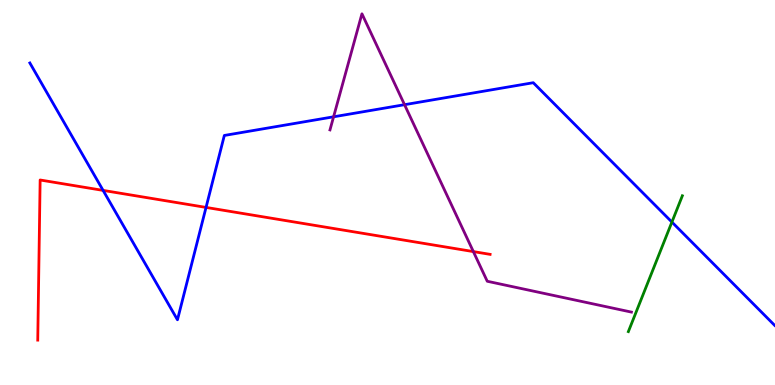[{'lines': ['blue', 'red'], 'intersections': [{'x': 1.33, 'y': 5.05}, {'x': 2.66, 'y': 4.61}]}, {'lines': ['green', 'red'], 'intersections': []}, {'lines': ['purple', 'red'], 'intersections': [{'x': 6.11, 'y': 3.47}]}, {'lines': ['blue', 'green'], 'intersections': [{'x': 8.67, 'y': 4.23}]}, {'lines': ['blue', 'purple'], 'intersections': [{'x': 4.3, 'y': 6.97}, {'x': 5.22, 'y': 7.28}]}, {'lines': ['green', 'purple'], 'intersections': []}]